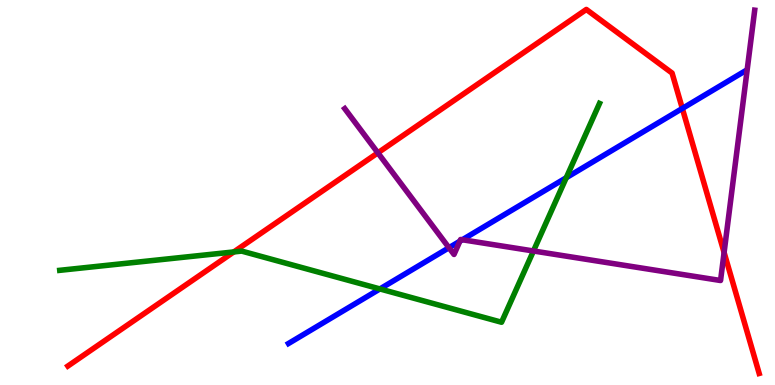[{'lines': ['blue', 'red'], 'intersections': [{'x': 8.8, 'y': 7.18}]}, {'lines': ['green', 'red'], 'intersections': [{'x': 3.02, 'y': 3.46}]}, {'lines': ['purple', 'red'], 'intersections': [{'x': 4.88, 'y': 6.03}, {'x': 9.34, 'y': 3.44}]}, {'lines': ['blue', 'green'], 'intersections': [{'x': 4.9, 'y': 2.5}, {'x': 7.31, 'y': 5.38}]}, {'lines': ['blue', 'purple'], 'intersections': [{'x': 5.79, 'y': 3.57}, {'x': 5.93, 'y': 3.73}, {'x': 5.97, 'y': 3.77}]}, {'lines': ['green', 'purple'], 'intersections': [{'x': 6.88, 'y': 3.48}]}]